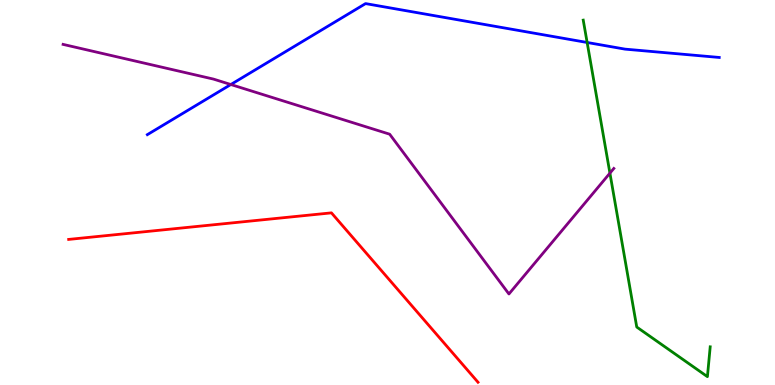[{'lines': ['blue', 'red'], 'intersections': []}, {'lines': ['green', 'red'], 'intersections': []}, {'lines': ['purple', 'red'], 'intersections': []}, {'lines': ['blue', 'green'], 'intersections': [{'x': 7.58, 'y': 8.9}]}, {'lines': ['blue', 'purple'], 'intersections': [{'x': 2.98, 'y': 7.8}]}, {'lines': ['green', 'purple'], 'intersections': [{'x': 7.87, 'y': 5.5}]}]